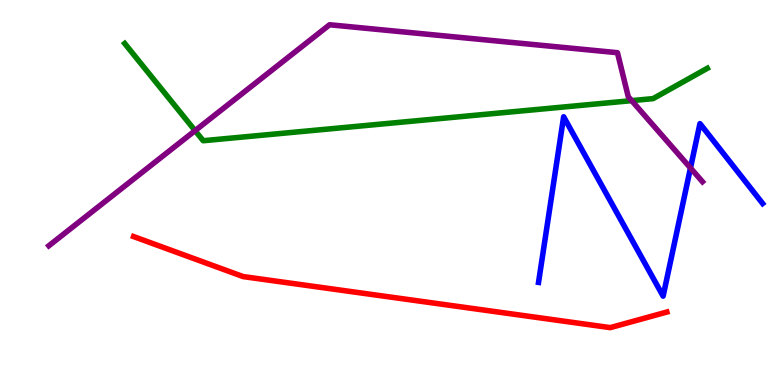[{'lines': ['blue', 'red'], 'intersections': []}, {'lines': ['green', 'red'], 'intersections': []}, {'lines': ['purple', 'red'], 'intersections': []}, {'lines': ['blue', 'green'], 'intersections': []}, {'lines': ['blue', 'purple'], 'intersections': [{'x': 8.91, 'y': 5.64}]}, {'lines': ['green', 'purple'], 'intersections': [{'x': 2.52, 'y': 6.61}, {'x': 8.15, 'y': 7.39}]}]